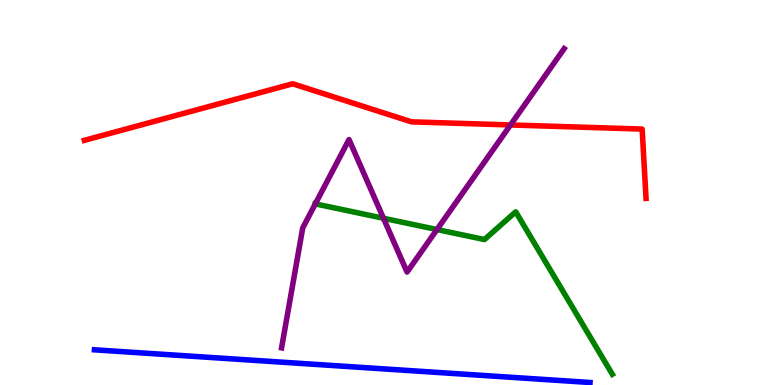[{'lines': ['blue', 'red'], 'intersections': []}, {'lines': ['green', 'red'], 'intersections': []}, {'lines': ['purple', 'red'], 'intersections': [{'x': 6.59, 'y': 6.75}]}, {'lines': ['blue', 'green'], 'intersections': []}, {'lines': ['blue', 'purple'], 'intersections': []}, {'lines': ['green', 'purple'], 'intersections': [{'x': 4.07, 'y': 4.7}, {'x': 4.95, 'y': 4.33}, {'x': 5.64, 'y': 4.04}]}]